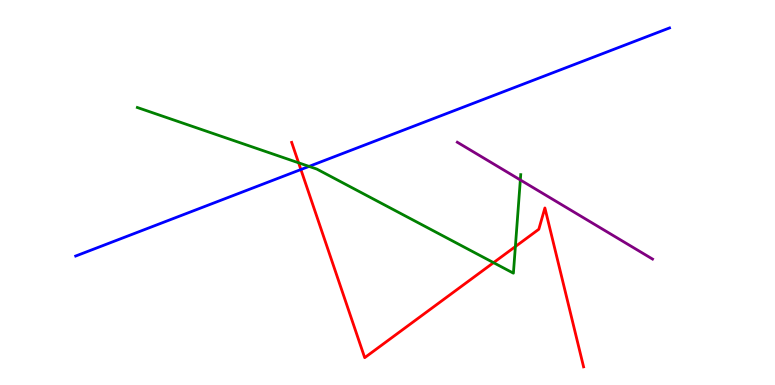[{'lines': ['blue', 'red'], 'intersections': [{'x': 3.88, 'y': 5.6}]}, {'lines': ['green', 'red'], 'intersections': [{'x': 3.85, 'y': 5.77}, {'x': 6.37, 'y': 3.18}, {'x': 6.65, 'y': 3.6}]}, {'lines': ['purple', 'red'], 'intersections': []}, {'lines': ['blue', 'green'], 'intersections': [{'x': 3.99, 'y': 5.68}]}, {'lines': ['blue', 'purple'], 'intersections': []}, {'lines': ['green', 'purple'], 'intersections': [{'x': 6.71, 'y': 5.33}]}]